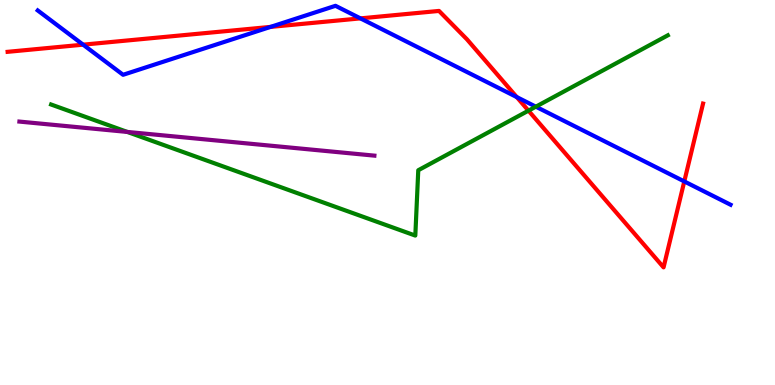[{'lines': ['blue', 'red'], 'intersections': [{'x': 1.07, 'y': 8.84}, {'x': 3.49, 'y': 9.3}, {'x': 4.65, 'y': 9.52}, {'x': 6.67, 'y': 7.48}, {'x': 8.83, 'y': 5.29}]}, {'lines': ['green', 'red'], 'intersections': [{'x': 6.82, 'y': 7.13}]}, {'lines': ['purple', 'red'], 'intersections': []}, {'lines': ['blue', 'green'], 'intersections': [{'x': 6.91, 'y': 7.23}]}, {'lines': ['blue', 'purple'], 'intersections': []}, {'lines': ['green', 'purple'], 'intersections': [{'x': 1.64, 'y': 6.57}]}]